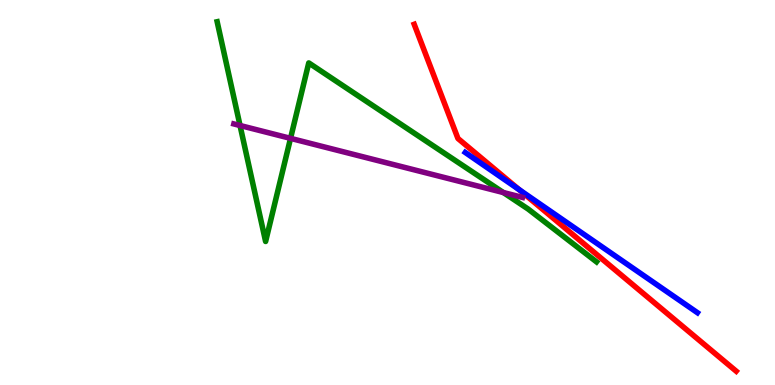[{'lines': ['blue', 'red'], 'intersections': [{'x': 6.7, 'y': 5.07}]}, {'lines': ['green', 'red'], 'intersections': []}, {'lines': ['purple', 'red'], 'intersections': []}, {'lines': ['blue', 'green'], 'intersections': []}, {'lines': ['blue', 'purple'], 'intersections': []}, {'lines': ['green', 'purple'], 'intersections': [{'x': 3.1, 'y': 6.74}, {'x': 3.75, 'y': 6.41}, {'x': 6.49, 'y': 5.0}]}]